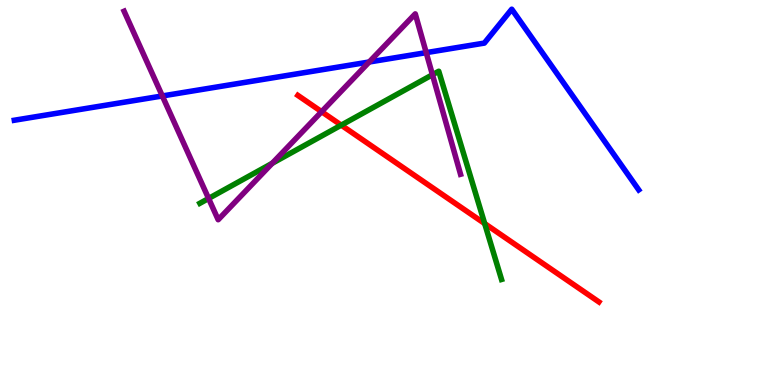[{'lines': ['blue', 'red'], 'intersections': []}, {'lines': ['green', 'red'], 'intersections': [{'x': 4.4, 'y': 6.75}, {'x': 6.25, 'y': 4.19}]}, {'lines': ['purple', 'red'], 'intersections': [{'x': 4.15, 'y': 7.1}]}, {'lines': ['blue', 'green'], 'intersections': []}, {'lines': ['blue', 'purple'], 'intersections': [{'x': 2.09, 'y': 7.51}, {'x': 4.76, 'y': 8.39}, {'x': 5.5, 'y': 8.63}]}, {'lines': ['green', 'purple'], 'intersections': [{'x': 2.69, 'y': 4.84}, {'x': 3.51, 'y': 5.76}, {'x': 5.58, 'y': 8.06}]}]